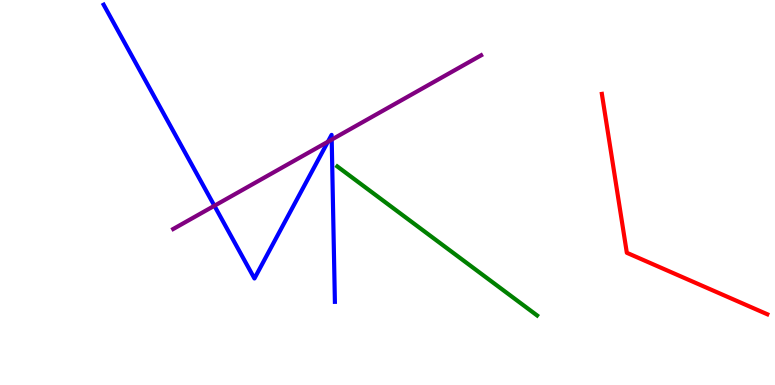[{'lines': ['blue', 'red'], 'intersections': []}, {'lines': ['green', 'red'], 'intersections': []}, {'lines': ['purple', 'red'], 'intersections': []}, {'lines': ['blue', 'green'], 'intersections': []}, {'lines': ['blue', 'purple'], 'intersections': [{'x': 2.77, 'y': 4.66}, {'x': 4.23, 'y': 6.32}, {'x': 4.28, 'y': 6.37}]}, {'lines': ['green', 'purple'], 'intersections': []}]